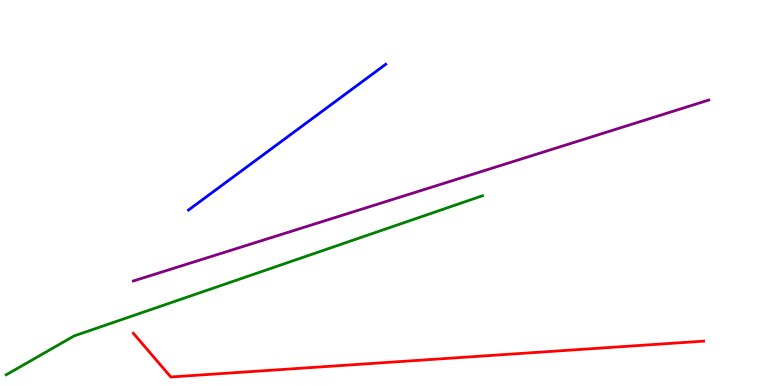[{'lines': ['blue', 'red'], 'intersections': []}, {'lines': ['green', 'red'], 'intersections': []}, {'lines': ['purple', 'red'], 'intersections': []}, {'lines': ['blue', 'green'], 'intersections': []}, {'lines': ['blue', 'purple'], 'intersections': []}, {'lines': ['green', 'purple'], 'intersections': []}]